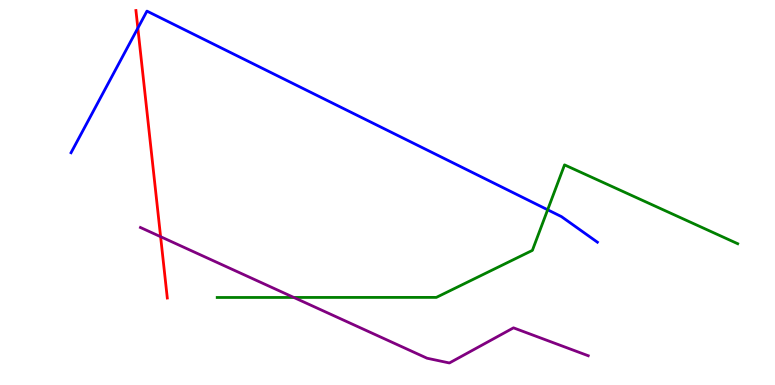[{'lines': ['blue', 'red'], 'intersections': [{'x': 1.78, 'y': 9.27}]}, {'lines': ['green', 'red'], 'intersections': []}, {'lines': ['purple', 'red'], 'intersections': [{'x': 2.07, 'y': 3.85}]}, {'lines': ['blue', 'green'], 'intersections': [{'x': 7.07, 'y': 4.55}]}, {'lines': ['blue', 'purple'], 'intersections': []}, {'lines': ['green', 'purple'], 'intersections': [{'x': 3.79, 'y': 2.27}]}]